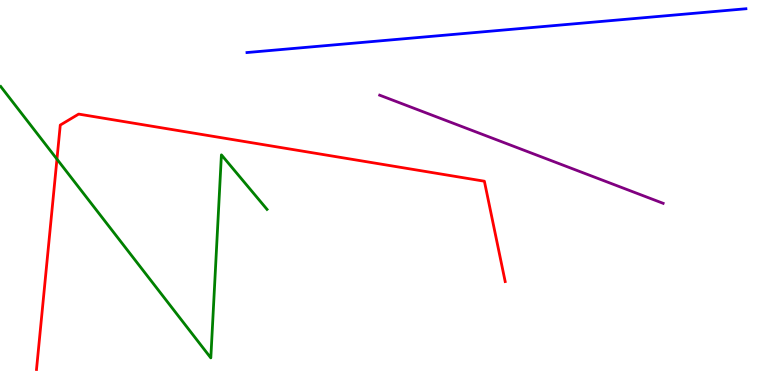[{'lines': ['blue', 'red'], 'intersections': []}, {'lines': ['green', 'red'], 'intersections': [{'x': 0.735, 'y': 5.87}]}, {'lines': ['purple', 'red'], 'intersections': []}, {'lines': ['blue', 'green'], 'intersections': []}, {'lines': ['blue', 'purple'], 'intersections': []}, {'lines': ['green', 'purple'], 'intersections': []}]